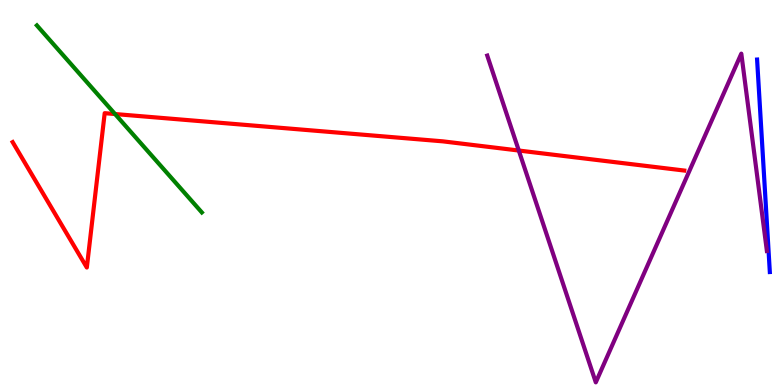[{'lines': ['blue', 'red'], 'intersections': []}, {'lines': ['green', 'red'], 'intersections': [{'x': 1.48, 'y': 7.04}]}, {'lines': ['purple', 'red'], 'intersections': [{'x': 6.69, 'y': 6.09}]}, {'lines': ['blue', 'green'], 'intersections': []}, {'lines': ['blue', 'purple'], 'intersections': []}, {'lines': ['green', 'purple'], 'intersections': []}]